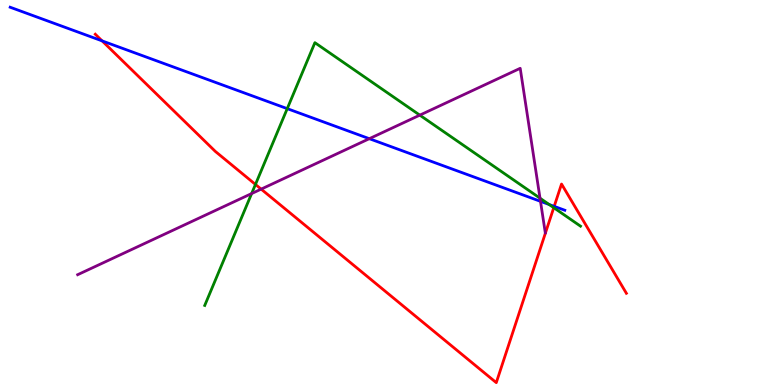[{'lines': ['blue', 'red'], 'intersections': [{'x': 1.32, 'y': 8.94}, {'x': 7.15, 'y': 4.64}]}, {'lines': ['green', 'red'], 'intersections': [{'x': 3.3, 'y': 5.21}, {'x': 7.15, 'y': 4.61}]}, {'lines': ['purple', 'red'], 'intersections': [{'x': 3.37, 'y': 5.09}]}, {'lines': ['blue', 'green'], 'intersections': [{'x': 3.71, 'y': 7.18}, {'x': 7.09, 'y': 4.69}]}, {'lines': ['blue', 'purple'], 'intersections': [{'x': 4.77, 'y': 6.4}, {'x': 6.97, 'y': 4.77}]}, {'lines': ['green', 'purple'], 'intersections': [{'x': 3.25, 'y': 4.97}, {'x': 5.42, 'y': 7.01}, {'x': 6.97, 'y': 4.85}]}]